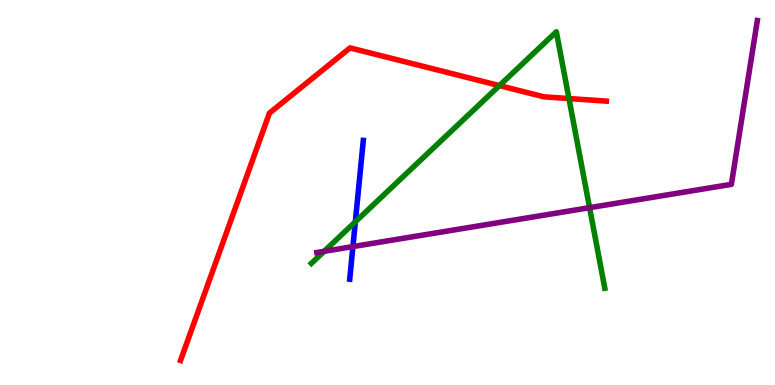[{'lines': ['blue', 'red'], 'intersections': []}, {'lines': ['green', 'red'], 'intersections': [{'x': 6.44, 'y': 7.78}, {'x': 7.34, 'y': 7.44}]}, {'lines': ['purple', 'red'], 'intersections': []}, {'lines': ['blue', 'green'], 'intersections': [{'x': 4.59, 'y': 4.24}]}, {'lines': ['blue', 'purple'], 'intersections': [{'x': 4.55, 'y': 3.6}]}, {'lines': ['green', 'purple'], 'intersections': [{'x': 4.18, 'y': 3.47}, {'x': 7.61, 'y': 4.61}]}]